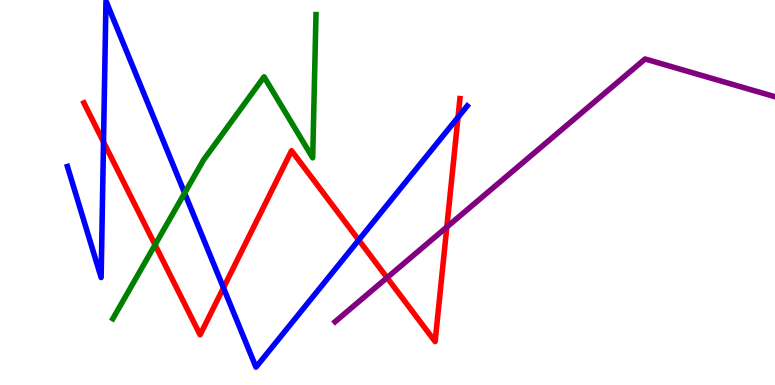[{'lines': ['blue', 'red'], 'intersections': [{'x': 1.34, 'y': 6.31}, {'x': 2.88, 'y': 2.52}, {'x': 4.63, 'y': 3.77}, {'x': 5.91, 'y': 6.95}]}, {'lines': ['green', 'red'], 'intersections': [{'x': 2.0, 'y': 3.64}]}, {'lines': ['purple', 'red'], 'intersections': [{'x': 4.99, 'y': 2.79}, {'x': 5.77, 'y': 4.1}]}, {'lines': ['blue', 'green'], 'intersections': [{'x': 2.38, 'y': 4.99}]}, {'lines': ['blue', 'purple'], 'intersections': []}, {'lines': ['green', 'purple'], 'intersections': []}]